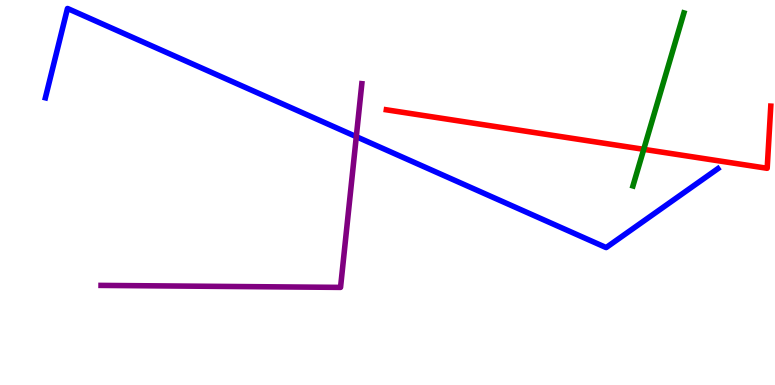[{'lines': ['blue', 'red'], 'intersections': []}, {'lines': ['green', 'red'], 'intersections': [{'x': 8.31, 'y': 6.12}]}, {'lines': ['purple', 'red'], 'intersections': []}, {'lines': ['blue', 'green'], 'intersections': []}, {'lines': ['blue', 'purple'], 'intersections': [{'x': 4.6, 'y': 6.45}]}, {'lines': ['green', 'purple'], 'intersections': []}]